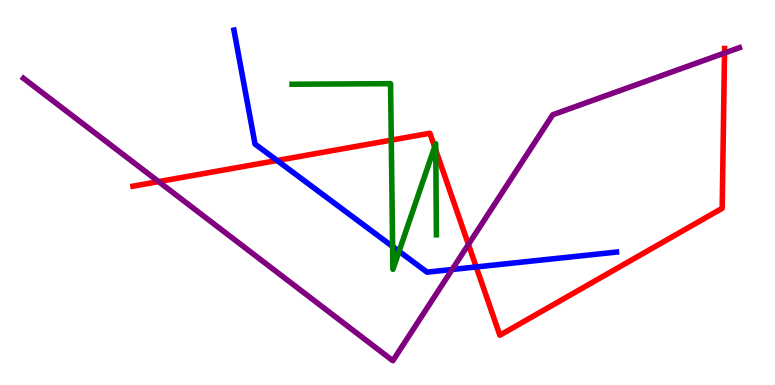[{'lines': ['blue', 'red'], 'intersections': [{'x': 3.58, 'y': 5.83}, {'x': 6.14, 'y': 3.07}]}, {'lines': ['green', 'red'], 'intersections': [{'x': 5.05, 'y': 6.36}, {'x': 5.61, 'y': 6.18}, {'x': 5.62, 'y': 6.1}]}, {'lines': ['purple', 'red'], 'intersections': [{'x': 2.05, 'y': 5.28}, {'x': 6.04, 'y': 3.65}, {'x': 9.35, 'y': 8.62}]}, {'lines': ['blue', 'green'], 'intersections': [{'x': 5.07, 'y': 3.6}, {'x': 5.15, 'y': 3.47}]}, {'lines': ['blue', 'purple'], 'intersections': [{'x': 5.83, 'y': 3.0}]}, {'lines': ['green', 'purple'], 'intersections': []}]